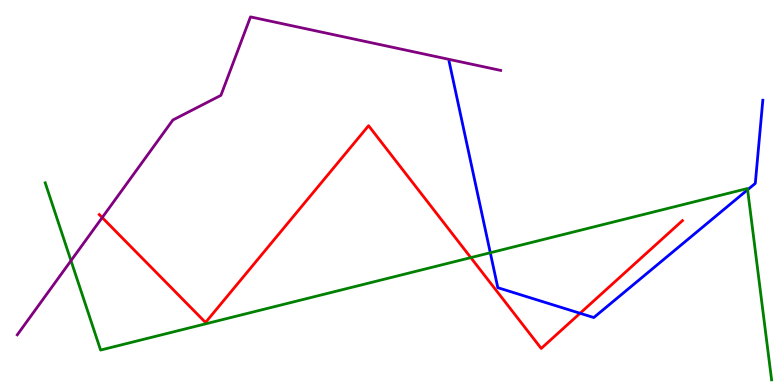[{'lines': ['blue', 'red'], 'intersections': [{'x': 7.48, 'y': 1.86}]}, {'lines': ['green', 'red'], 'intersections': [{'x': 6.07, 'y': 3.31}]}, {'lines': ['purple', 'red'], 'intersections': [{'x': 1.32, 'y': 4.35}]}, {'lines': ['blue', 'green'], 'intersections': [{'x': 6.33, 'y': 3.44}, {'x': 9.65, 'y': 5.07}]}, {'lines': ['blue', 'purple'], 'intersections': []}, {'lines': ['green', 'purple'], 'intersections': [{'x': 0.916, 'y': 3.23}]}]